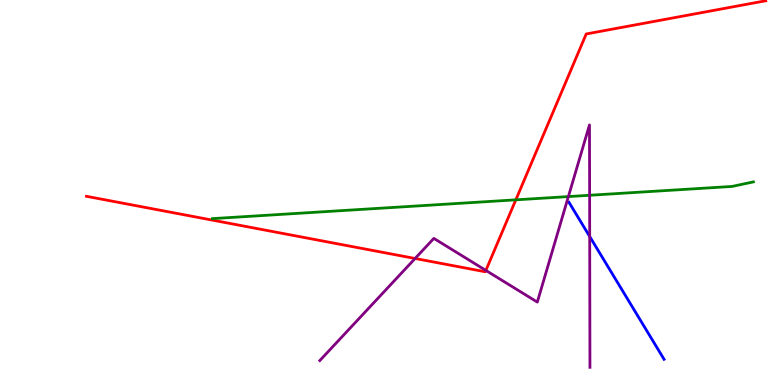[{'lines': ['blue', 'red'], 'intersections': []}, {'lines': ['green', 'red'], 'intersections': [{'x': 6.66, 'y': 4.81}]}, {'lines': ['purple', 'red'], 'intersections': [{'x': 5.36, 'y': 3.29}, {'x': 6.27, 'y': 2.98}]}, {'lines': ['blue', 'green'], 'intersections': []}, {'lines': ['blue', 'purple'], 'intersections': [{'x': 7.61, 'y': 3.86}]}, {'lines': ['green', 'purple'], 'intersections': [{'x': 7.33, 'y': 4.89}, {'x': 7.61, 'y': 4.93}]}]